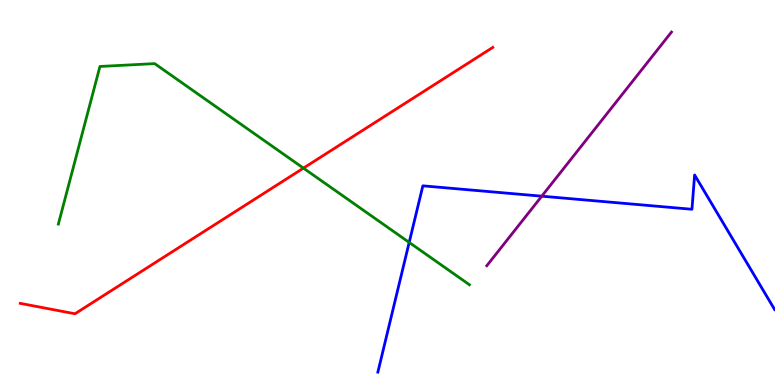[{'lines': ['blue', 'red'], 'intersections': []}, {'lines': ['green', 'red'], 'intersections': [{'x': 3.92, 'y': 5.63}]}, {'lines': ['purple', 'red'], 'intersections': []}, {'lines': ['blue', 'green'], 'intersections': [{'x': 5.28, 'y': 3.7}]}, {'lines': ['blue', 'purple'], 'intersections': [{'x': 6.99, 'y': 4.9}]}, {'lines': ['green', 'purple'], 'intersections': []}]